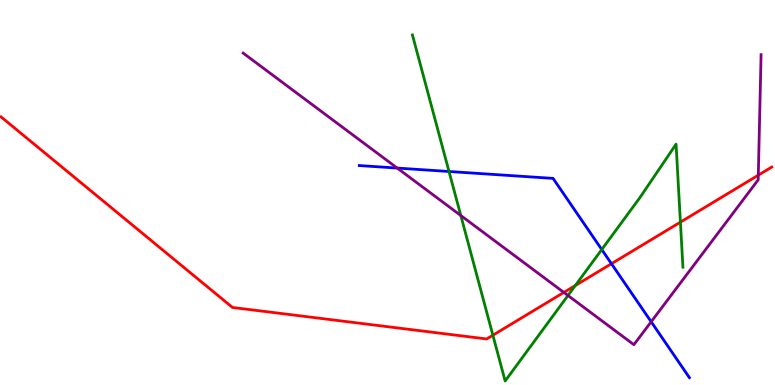[{'lines': ['blue', 'red'], 'intersections': [{'x': 7.89, 'y': 3.15}]}, {'lines': ['green', 'red'], 'intersections': [{'x': 6.36, 'y': 1.29}, {'x': 7.42, 'y': 2.58}, {'x': 8.78, 'y': 4.23}]}, {'lines': ['purple', 'red'], 'intersections': [{'x': 7.28, 'y': 2.4}, {'x': 9.78, 'y': 5.45}]}, {'lines': ['blue', 'green'], 'intersections': [{'x': 5.79, 'y': 5.55}, {'x': 7.76, 'y': 3.52}]}, {'lines': ['blue', 'purple'], 'intersections': [{'x': 5.13, 'y': 5.63}, {'x': 8.4, 'y': 1.64}]}, {'lines': ['green', 'purple'], 'intersections': [{'x': 5.95, 'y': 4.4}, {'x': 7.33, 'y': 2.32}]}]